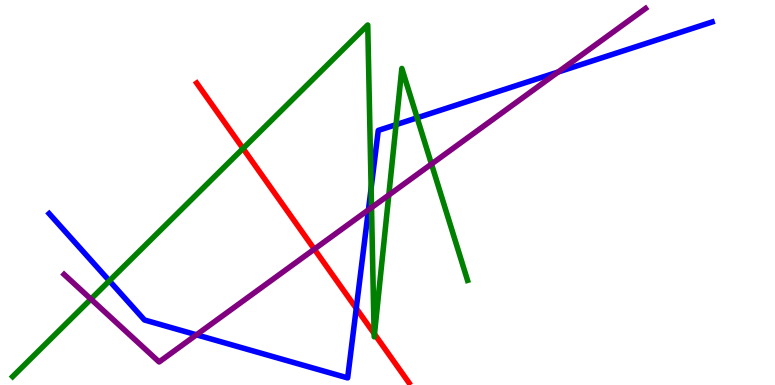[{'lines': ['blue', 'red'], 'intersections': [{'x': 4.6, 'y': 1.99}]}, {'lines': ['green', 'red'], 'intersections': [{'x': 3.14, 'y': 6.14}, {'x': 4.83, 'y': 1.34}, {'x': 4.83, 'y': 1.32}]}, {'lines': ['purple', 'red'], 'intersections': [{'x': 4.06, 'y': 3.53}]}, {'lines': ['blue', 'green'], 'intersections': [{'x': 1.41, 'y': 2.71}, {'x': 4.79, 'y': 5.11}, {'x': 5.11, 'y': 6.76}, {'x': 5.38, 'y': 6.94}]}, {'lines': ['blue', 'purple'], 'intersections': [{'x': 2.53, 'y': 1.3}, {'x': 4.75, 'y': 4.55}, {'x': 7.2, 'y': 8.13}]}, {'lines': ['green', 'purple'], 'intersections': [{'x': 1.17, 'y': 2.23}, {'x': 4.79, 'y': 4.61}, {'x': 5.02, 'y': 4.93}, {'x': 5.57, 'y': 5.74}]}]